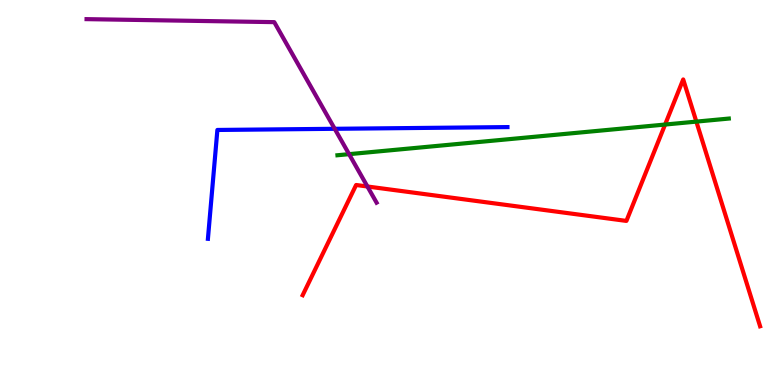[{'lines': ['blue', 'red'], 'intersections': []}, {'lines': ['green', 'red'], 'intersections': [{'x': 8.58, 'y': 6.77}, {'x': 8.99, 'y': 6.84}]}, {'lines': ['purple', 'red'], 'intersections': [{'x': 4.74, 'y': 5.16}]}, {'lines': ['blue', 'green'], 'intersections': []}, {'lines': ['blue', 'purple'], 'intersections': [{'x': 4.32, 'y': 6.65}]}, {'lines': ['green', 'purple'], 'intersections': [{'x': 4.5, 'y': 6.0}]}]